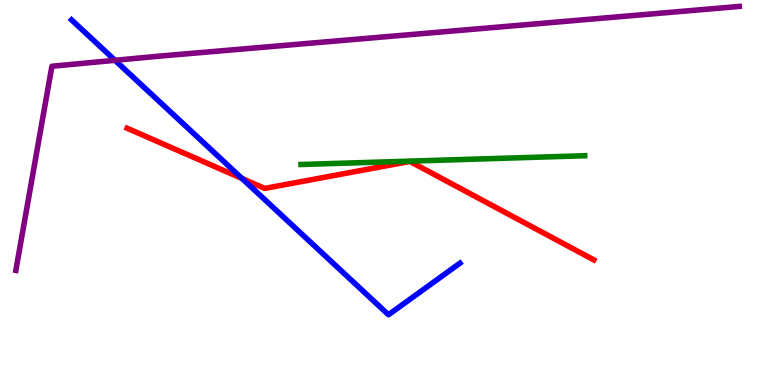[{'lines': ['blue', 'red'], 'intersections': [{'x': 3.12, 'y': 5.36}]}, {'lines': ['green', 'red'], 'intersections': []}, {'lines': ['purple', 'red'], 'intersections': []}, {'lines': ['blue', 'green'], 'intersections': []}, {'lines': ['blue', 'purple'], 'intersections': [{'x': 1.48, 'y': 8.43}]}, {'lines': ['green', 'purple'], 'intersections': []}]